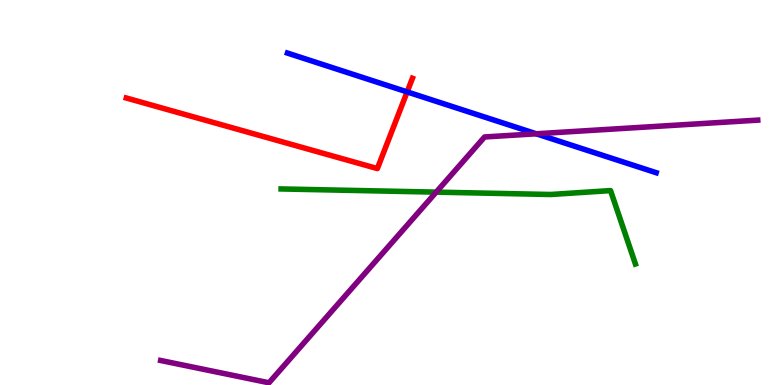[{'lines': ['blue', 'red'], 'intersections': [{'x': 5.25, 'y': 7.61}]}, {'lines': ['green', 'red'], 'intersections': []}, {'lines': ['purple', 'red'], 'intersections': []}, {'lines': ['blue', 'green'], 'intersections': []}, {'lines': ['blue', 'purple'], 'intersections': [{'x': 6.92, 'y': 6.53}]}, {'lines': ['green', 'purple'], 'intersections': [{'x': 5.63, 'y': 5.01}]}]